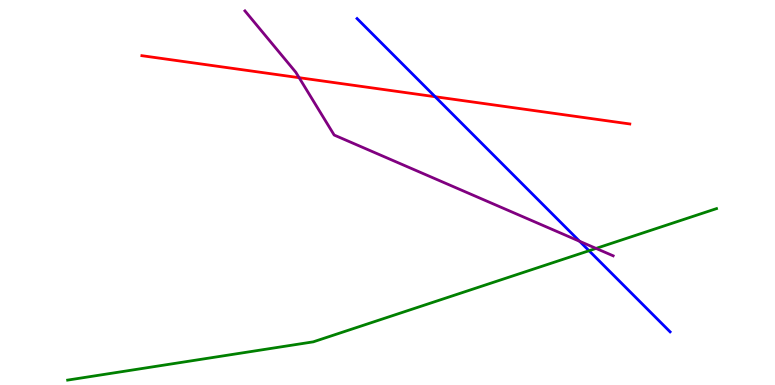[{'lines': ['blue', 'red'], 'intersections': [{'x': 5.61, 'y': 7.49}]}, {'lines': ['green', 'red'], 'intersections': []}, {'lines': ['purple', 'red'], 'intersections': [{'x': 3.86, 'y': 7.98}]}, {'lines': ['blue', 'green'], 'intersections': [{'x': 7.6, 'y': 3.49}]}, {'lines': ['blue', 'purple'], 'intersections': [{'x': 7.48, 'y': 3.73}]}, {'lines': ['green', 'purple'], 'intersections': [{'x': 7.69, 'y': 3.55}]}]